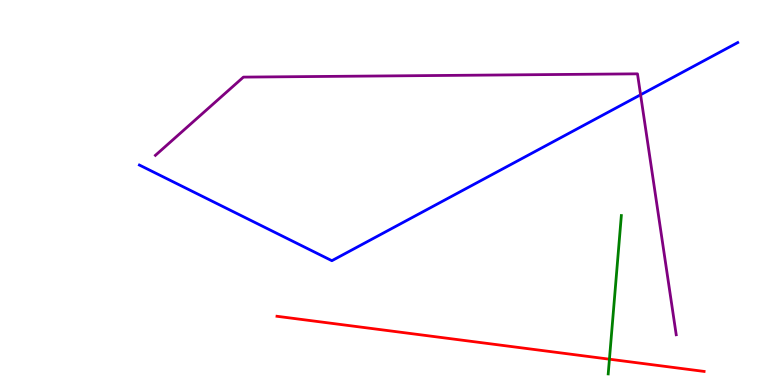[{'lines': ['blue', 'red'], 'intersections': []}, {'lines': ['green', 'red'], 'intersections': [{'x': 7.86, 'y': 0.67}]}, {'lines': ['purple', 'red'], 'intersections': []}, {'lines': ['blue', 'green'], 'intersections': []}, {'lines': ['blue', 'purple'], 'intersections': [{'x': 8.27, 'y': 7.54}]}, {'lines': ['green', 'purple'], 'intersections': []}]